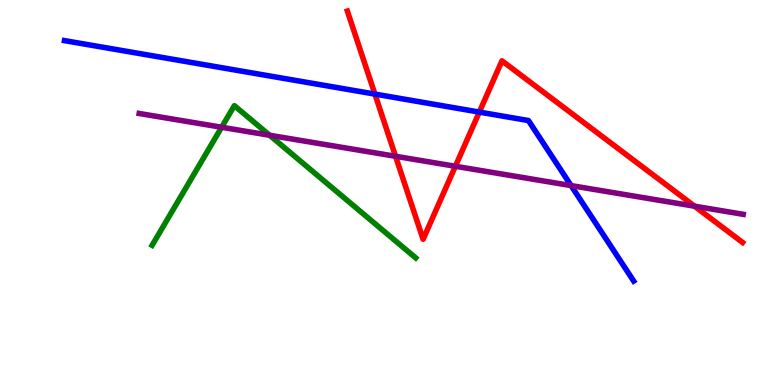[{'lines': ['blue', 'red'], 'intersections': [{'x': 4.84, 'y': 7.56}, {'x': 6.18, 'y': 7.09}]}, {'lines': ['green', 'red'], 'intersections': []}, {'lines': ['purple', 'red'], 'intersections': [{'x': 5.1, 'y': 5.94}, {'x': 5.88, 'y': 5.68}, {'x': 8.96, 'y': 4.64}]}, {'lines': ['blue', 'green'], 'intersections': []}, {'lines': ['blue', 'purple'], 'intersections': [{'x': 7.37, 'y': 5.18}]}, {'lines': ['green', 'purple'], 'intersections': [{'x': 2.86, 'y': 6.69}, {'x': 3.48, 'y': 6.49}]}]